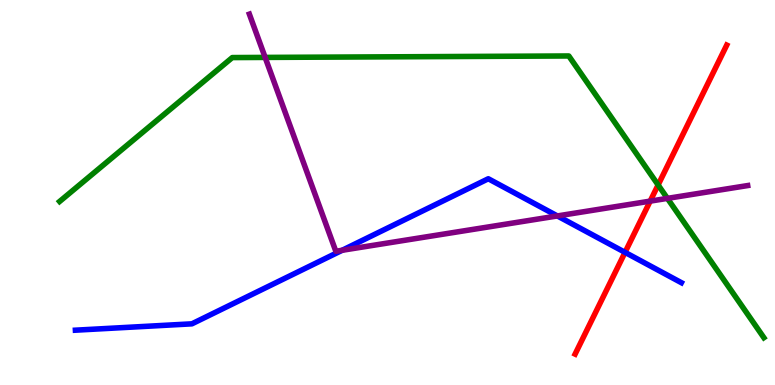[{'lines': ['blue', 'red'], 'intersections': [{'x': 8.07, 'y': 3.45}]}, {'lines': ['green', 'red'], 'intersections': [{'x': 8.49, 'y': 5.2}]}, {'lines': ['purple', 'red'], 'intersections': [{'x': 8.39, 'y': 4.78}]}, {'lines': ['blue', 'green'], 'intersections': []}, {'lines': ['blue', 'purple'], 'intersections': [{'x': 4.42, 'y': 3.5}, {'x': 7.19, 'y': 4.39}]}, {'lines': ['green', 'purple'], 'intersections': [{'x': 3.42, 'y': 8.51}, {'x': 8.61, 'y': 4.85}]}]